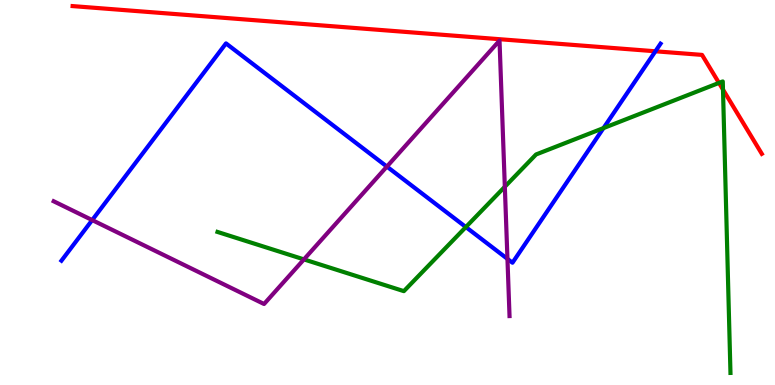[{'lines': ['blue', 'red'], 'intersections': [{'x': 8.46, 'y': 8.67}]}, {'lines': ['green', 'red'], 'intersections': [{'x': 9.28, 'y': 7.85}, {'x': 9.33, 'y': 7.67}]}, {'lines': ['purple', 'red'], 'intersections': []}, {'lines': ['blue', 'green'], 'intersections': [{'x': 6.01, 'y': 4.1}, {'x': 7.79, 'y': 6.67}]}, {'lines': ['blue', 'purple'], 'intersections': [{'x': 1.19, 'y': 4.28}, {'x': 4.99, 'y': 5.67}, {'x': 6.55, 'y': 3.28}]}, {'lines': ['green', 'purple'], 'intersections': [{'x': 3.92, 'y': 3.26}, {'x': 6.51, 'y': 5.15}]}]